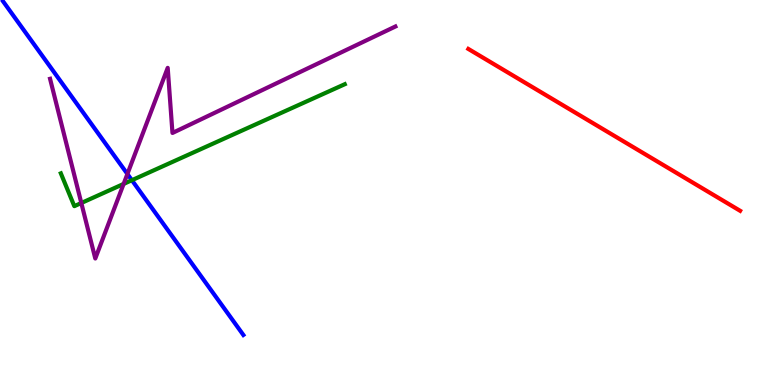[{'lines': ['blue', 'red'], 'intersections': []}, {'lines': ['green', 'red'], 'intersections': []}, {'lines': ['purple', 'red'], 'intersections': []}, {'lines': ['blue', 'green'], 'intersections': [{'x': 1.7, 'y': 5.32}]}, {'lines': ['blue', 'purple'], 'intersections': [{'x': 1.64, 'y': 5.48}]}, {'lines': ['green', 'purple'], 'intersections': [{'x': 1.05, 'y': 4.73}, {'x': 1.6, 'y': 5.22}]}]